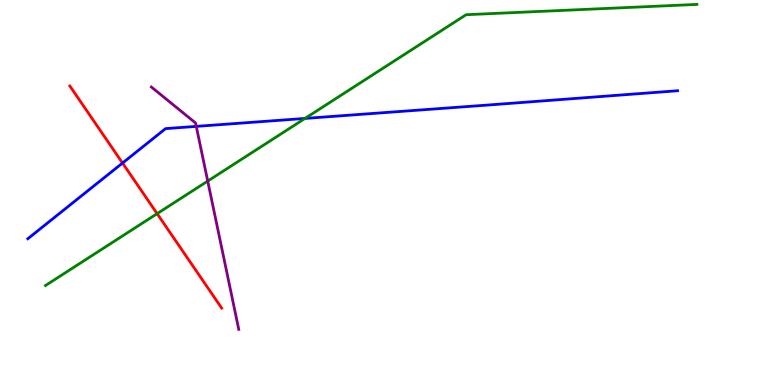[{'lines': ['blue', 'red'], 'intersections': [{'x': 1.58, 'y': 5.77}]}, {'lines': ['green', 'red'], 'intersections': [{'x': 2.03, 'y': 4.45}]}, {'lines': ['purple', 'red'], 'intersections': []}, {'lines': ['blue', 'green'], 'intersections': [{'x': 3.94, 'y': 6.92}]}, {'lines': ['blue', 'purple'], 'intersections': [{'x': 2.53, 'y': 6.72}]}, {'lines': ['green', 'purple'], 'intersections': [{'x': 2.68, 'y': 5.3}]}]